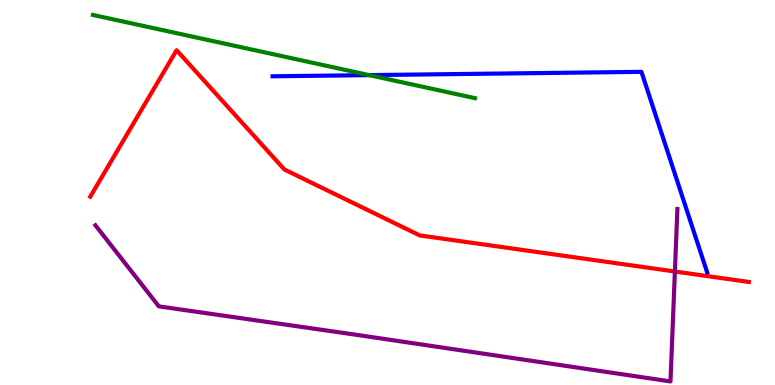[{'lines': ['blue', 'red'], 'intersections': []}, {'lines': ['green', 'red'], 'intersections': []}, {'lines': ['purple', 'red'], 'intersections': [{'x': 8.71, 'y': 2.95}]}, {'lines': ['blue', 'green'], 'intersections': [{'x': 4.76, 'y': 8.05}]}, {'lines': ['blue', 'purple'], 'intersections': []}, {'lines': ['green', 'purple'], 'intersections': []}]